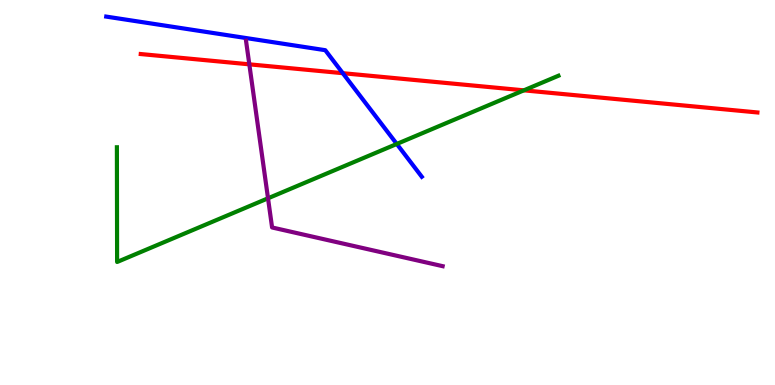[{'lines': ['blue', 'red'], 'intersections': [{'x': 4.42, 'y': 8.1}]}, {'lines': ['green', 'red'], 'intersections': [{'x': 6.76, 'y': 7.65}]}, {'lines': ['purple', 'red'], 'intersections': [{'x': 3.22, 'y': 8.33}]}, {'lines': ['blue', 'green'], 'intersections': [{'x': 5.12, 'y': 6.26}]}, {'lines': ['blue', 'purple'], 'intersections': []}, {'lines': ['green', 'purple'], 'intersections': [{'x': 3.46, 'y': 4.85}]}]